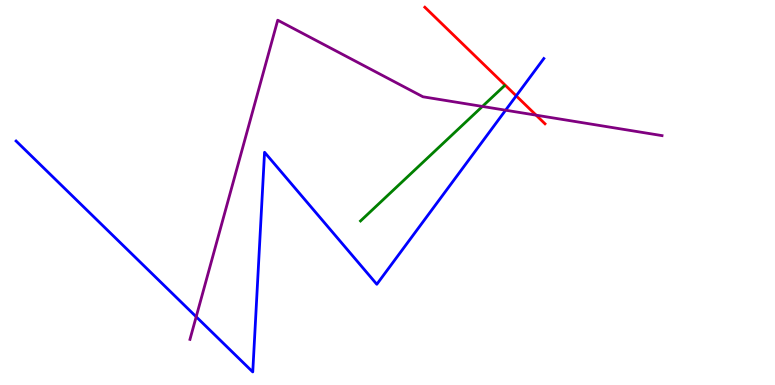[{'lines': ['blue', 'red'], 'intersections': [{'x': 6.66, 'y': 7.51}]}, {'lines': ['green', 'red'], 'intersections': []}, {'lines': ['purple', 'red'], 'intersections': [{'x': 6.92, 'y': 7.01}]}, {'lines': ['blue', 'green'], 'intersections': []}, {'lines': ['blue', 'purple'], 'intersections': [{'x': 2.53, 'y': 1.77}, {'x': 6.52, 'y': 7.14}]}, {'lines': ['green', 'purple'], 'intersections': [{'x': 6.22, 'y': 7.24}]}]